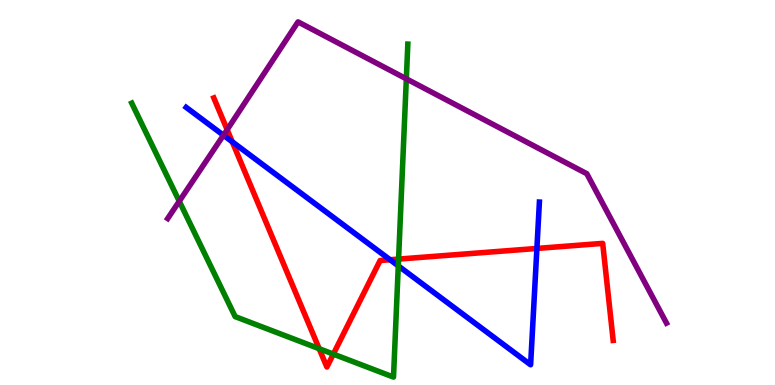[{'lines': ['blue', 'red'], 'intersections': [{'x': 3.0, 'y': 6.32}, {'x': 5.03, 'y': 3.25}, {'x': 6.93, 'y': 3.55}]}, {'lines': ['green', 'red'], 'intersections': [{'x': 4.12, 'y': 0.943}, {'x': 4.3, 'y': 0.802}, {'x': 5.14, 'y': 3.27}]}, {'lines': ['purple', 'red'], 'intersections': [{'x': 2.93, 'y': 6.63}]}, {'lines': ['blue', 'green'], 'intersections': [{'x': 5.14, 'y': 3.09}]}, {'lines': ['blue', 'purple'], 'intersections': [{'x': 2.88, 'y': 6.49}]}, {'lines': ['green', 'purple'], 'intersections': [{'x': 2.31, 'y': 4.77}, {'x': 5.24, 'y': 7.95}]}]